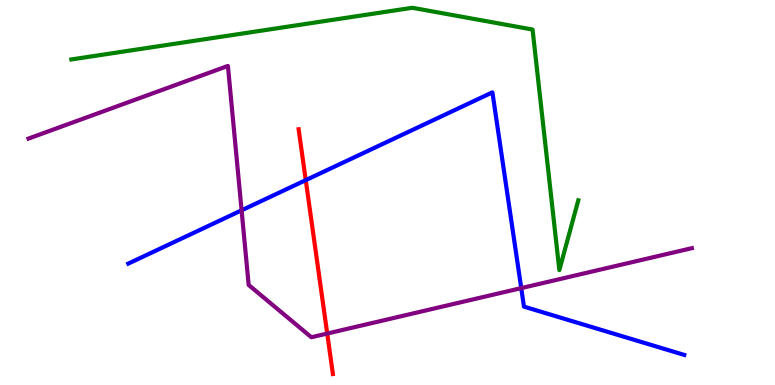[{'lines': ['blue', 'red'], 'intersections': [{'x': 3.95, 'y': 5.32}]}, {'lines': ['green', 'red'], 'intersections': []}, {'lines': ['purple', 'red'], 'intersections': [{'x': 4.22, 'y': 1.34}]}, {'lines': ['blue', 'green'], 'intersections': []}, {'lines': ['blue', 'purple'], 'intersections': [{'x': 3.12, 'y': 4.54}, {'x': 6.73, 'y': 2.52}]}, {'lines': ['green', 'purple'], 'intersections': []}]